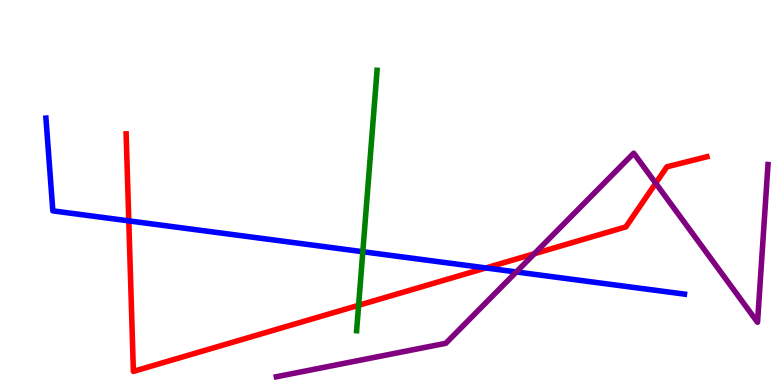[{'lines': ['blue', 'red'], 'intersections': [{'x': 1.66, 'y': 4.26}, {'x': 6.27, 'y': 3.04}]}, {'lines': ['green', 'red'], 'intersections': [{'x': 4.63, 'y': 2.07}]}, {'lines': ['purple', 'red'], 'intersections': [{'x': 6.89, 'y': 3.41}, {'x': 8.46, 'y': 5.24}]}, {'lines': ['blue', 'green'], 'intersections': [{'x': 4.68, 'y': 3.46}]}, {'lines': ['blue', 'purple'], 'intersections': [{'x': 6.66, 'y': 2.94}]}, {'lines': ['green', 'purple'], 'intersections': []}]